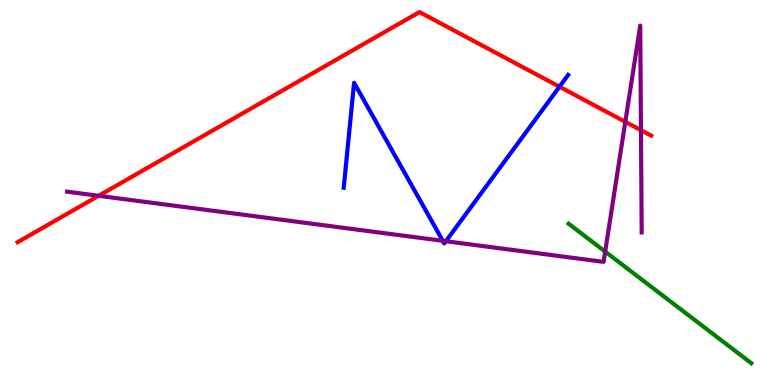[{'lines': ['blue', 'red'], 'intersections': [{'x': 7.22, 'y': 7.75}]}, {'lines': ['green', 'red'], 'intersections': []}, {'lines': ['purple', 'red'], 'intersections': [{'x': 1.27, 'y': 4.91}, {'x': 8.07, 'y': 6.84}, {'x': 8.27, 'y': 6.62}]}, {'lines': ['blue', 'green'], 'intersections': []}, {'lines': ['blue', 'purple'], 'intersections': [{'x': 5.71, 'y': 3.74}, {'x': 5.75, 'y': 3.73}]}, {'lines': ['green', 'purple'], 'intersections': [{'x': 7.81, 'y': 3.46}]}]